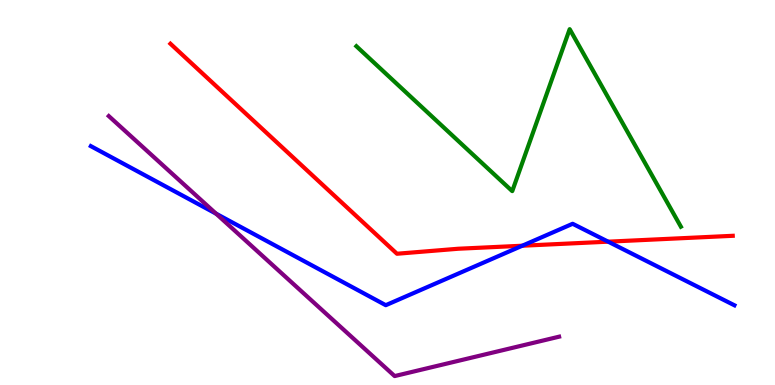[{'lines': ['blue', 'red'], 'intersections': [{'x': 6.74, 'y': 3.62}, {'x': 7.85, 'y': 3.72}]}, {'lines': ['green', 'red'], 'intersections': []}, {'lines': ['purple', 'red'], 'intersections': []}, {'lines': ['blue', 'green'], 'intersections': []}, {'lines': ['blue', 'purple'], 'intersections': [{'x': 2.79, 'y': 4.45}]}, {'lines': ['green', 'purple'], 'intersections': []}]